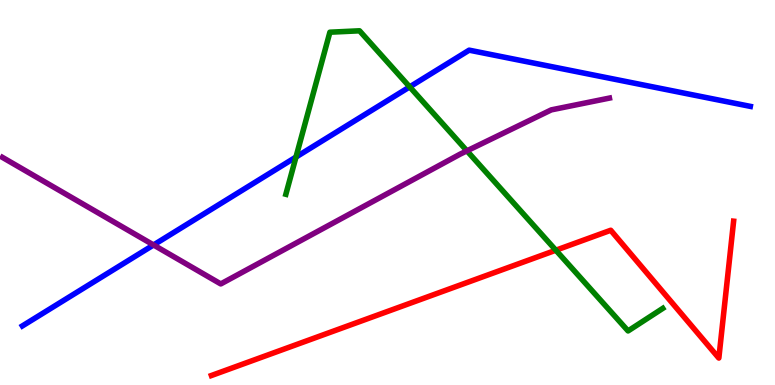[{'lines': ['blue', 'red'], 'intersections': []}, {'lines': ['green', 'red'], 'intersections': [{'x': 7.17, 'y': 3.5}]}, {'lines': ['purple', 'red'], 'intersections': []}, {'lines': ['blue', 'green'], 'intersections': [{'x': 3.82, 'y': 5.92}, {'x': 5.29, 'y': 7.74}]}, {'lines': ['blue', 'purple'], 'intersections': [{'x': 1.98, 'y': 3.64}]}, {'lines': ['green', 'purple'], 'intersections': [{'x': 6.02, 'y': 6.08}]}]